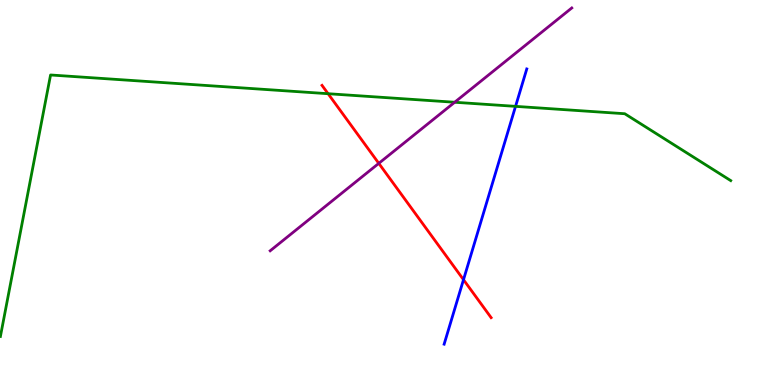[{'lines': ['blue', 'red'], 'intersections': [{'x': 5.98, 'y': 2.74}]}, {'lines': ['green', 'red'], 'intersections': [{'x': 4.23, 'y': 7.57}]}, {'lines': ['purple', 'red'], 'intersections': [{'x': 4.89, 'y': 5.76}]}, {'lines': ['blue', 'green'], 'intersections': [{'x': 6.65, 'y': 7.24}]}, {'lines': ['blue', 'purple'], 'intersections': []}, {'lines': ['green', 'purple'], 'intersections': [{'x': 5.87, 'y': 7.34}]}]